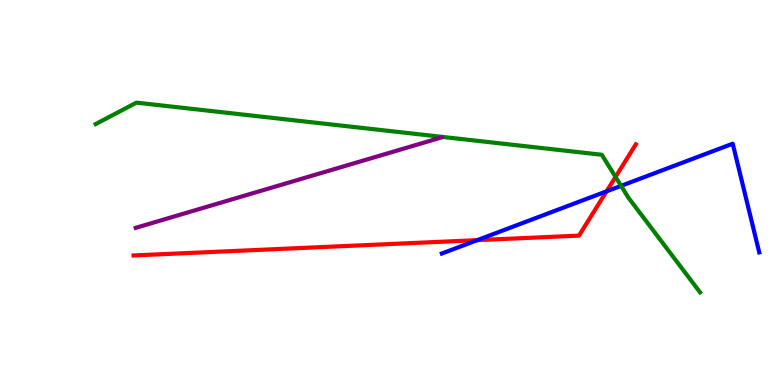[{'lines': ['blue', 'red'], 'intersections': [{'x': 6.16, 'y': 3.76}, {'x': 7.83, 'y': 5.03}]}, {'lines': ['green', 'red'], 'intersections': [{'x': 7.94, 'y': 5.4}]}, {'lines': ['purple', 'red'], 'intersections': []}, {'lines': ['blue', 'green'], 'intersections': [{'x': 8.01, 'y': 5.17}]}, {'lines': ['blue', 'purple'], 'intersections': []}, {'lines': ['green', 'purple'], 'intersections': []}]